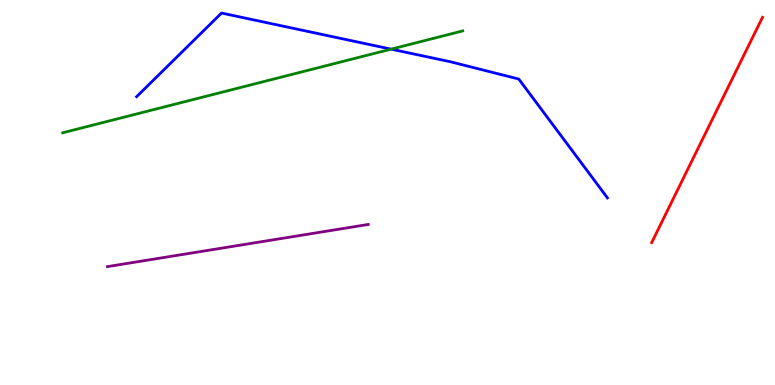[{'lines': ['blue', 'red'], 'intersections': []}, {'lines': ['green', 'red'], 'intersections': []}, {'lines': ['purple', 'red'], 'intersections': []}, {'lines': ['blue', 'green'], 'intersections': [{'x': 5.05, 'y': 8.72}]}, {'lines': ['blue', 'purple'], 'intersections': []}, {'lines': ['green', 'purple'], 'intersections': []}]